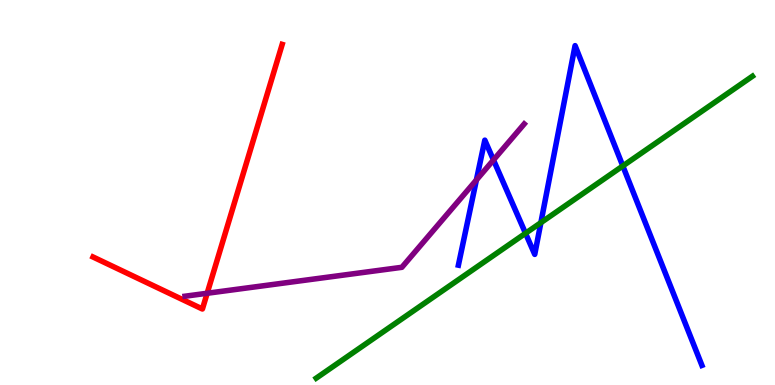[{'lines': ['blue', 'red'], 'intersections': []}, {'lines': ['green', 'red'], 'intersections': []}, {'lines': ['purple', 'red'], 'intersections': [{'x': 2.67, 'y': 2.38}]}, {'lines': ['blue', 'green'], 'intersections': [{'x': 6.78, 'y': 3.94}, {'x': 6.98, 'y': 4.22}, {'x': 8.04, 'y': 5.69}]}, {'lines': ['blue', 'purple'], 'intersections': [{'x': 6.15, 'y': 5.33}, {'x': 6.37, 'y': 5.84}]}, {'lines': ['green', 'purple'], 'intersections': []}]